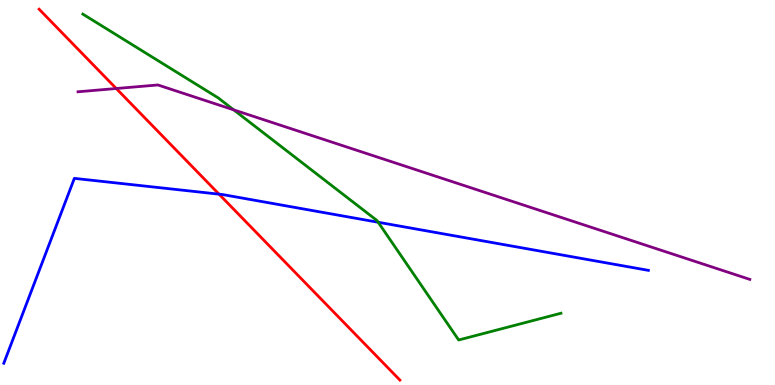[{'lines': ['blue', 'red'], 'intersections': [{'x': 2.83, 'y': 4.96}]}, {'lines': ['green', 'red'], 'intersections': []}, {'lines': ['purple', 'red'], 'intersections': [{'x': 1.5, 'y': 7.7}]}, {'lines': ['blue', 'green'], 'intersections': [{'x': 4.88, 'y': 4.23}]}, {'lines': ['blue', 'purple'], 'intersections': []}, {'lines': ['green', 'purple'], 'intersections': [{'x': 3.02, 'y': 7.15}]}]